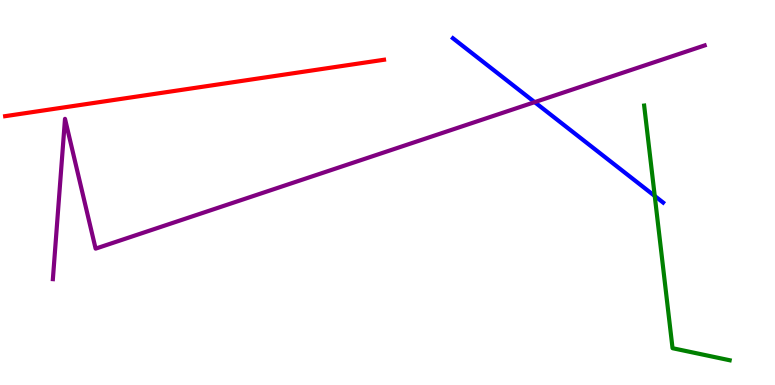[{'lines': ['blue', 'red'], 'intersections': []}, {'lines': ['green', 'red'], 'intersections': []}, {'lines': ['purple', 'red'], 'intersections': []}, {'lines': ['blue', 'green'], 'intersections': [{'x': 8.45, 'y': 4.91}]}, {'lines': ['blue', 'purple'], 'intersections': [{'x': 6.9, 'y': 7.35}]}, {'lines': ['green', 'purple'], 'intersections': []}]